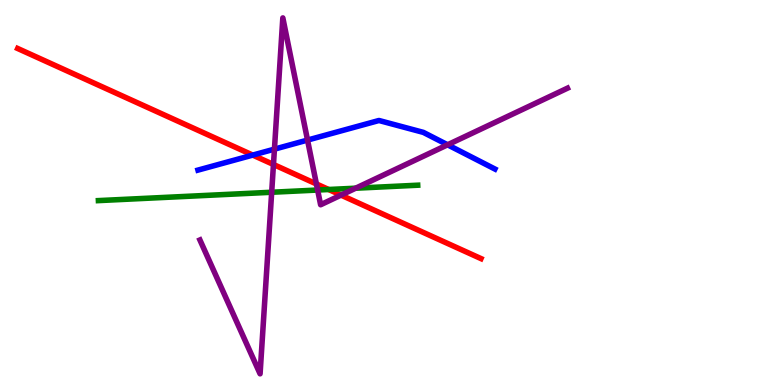[{'lines': ['blue', 'red'], 'intersections': [{'x': 3.26, 'y': 5.97}]}, {'lines': ['green', 'red'], 'intersections': [{'x': 4.24, 'y': 5.08}]}, {'lines': ['purple', 'red'], 'intersections': [{'x': 3.53, 'y': 5.73}, {'x': 4.08, 'y': 5.22}, {'x': 4.4, 'y': 4.93}]}, {'lines': ['blue', 'green'], 'intersections': []}, {'lines': ['blue', 'purple'], 'intersections': [{'x': 3.54, 'y': 6.13}, {'x': 3.97, 'y': 6.36}, {'x': 5.78, 'y': 6.24}]}, {'lines': ['green', 'purple'], 'intersections': [{'x': 3.51, 'y': 5.01}, {'x': 4.1, 'y': 5.06}, {'x': 4.59, 'y': 5.11}]}]